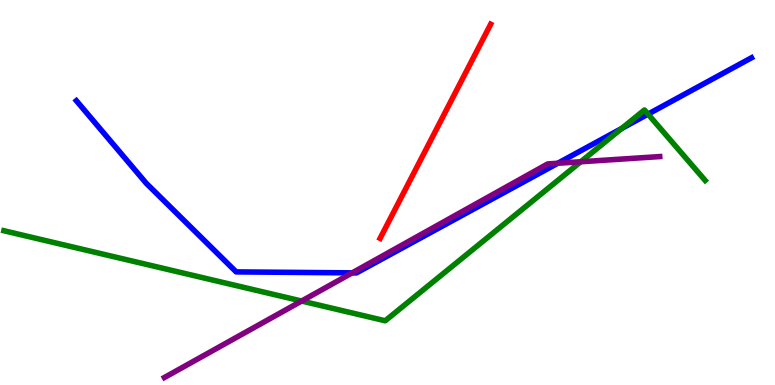[{'lines': ['blue', 'red'], 'intersections': []}, {'lines': ['green', 'red'], 'intersections': []}, {'lines': ['purple', 'red'], 'intersections': []}, {'lines': ['blue', 'green'], 'intersections': [{'x': 8.02, 'y': 6.66}, {'x': 8.36, 'y': 7.04}]}, {'lines': ['blue', 'purple'], 'intersections': [{'x': 4.54, 'y': 2.91}, {'x': 7.2, 'y': 5.76}]}, {'lines': ['green', 'purple'], 'intersections': [{'x': 3.89, 'y': 2.18}, {'x': 7.49, 'y': 5.8}]}]